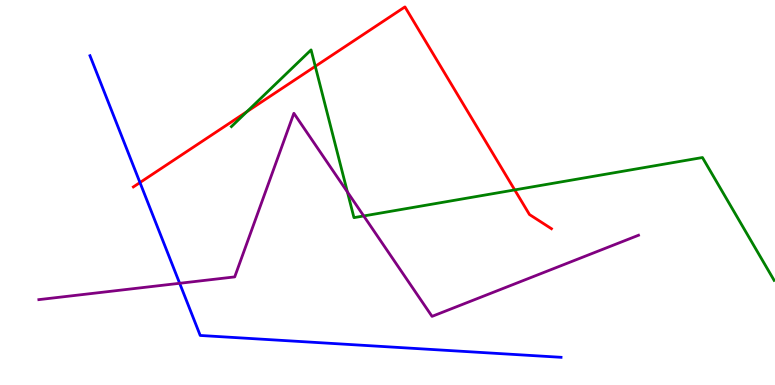[{'lines': ['blue', 'red'], 'intersections': [{'x': 1.81, 'y': 5.26}]}, {'lines': ['green', 'red'], 'intersections': [{'x': 3.19, 'y': 7.1}, {'x': 4.07, 'y': 8.28}, {'x': 6.64, 'y': 5.07}]}, {'lines': ['purple', 'red'], 'intersections': []}, {'lines': ['blue', 'green'], 'intersections': []}, {'lines': ['blue', 'purple'], 'intersections': [{'x': 2.32, 'y': 2.64}]}, {'lines': ['green', 'purple'], 'intersections': [{'x': 4.48, 'y': 5.01}, {'x': 4.69, 'y': 4.39}]}]